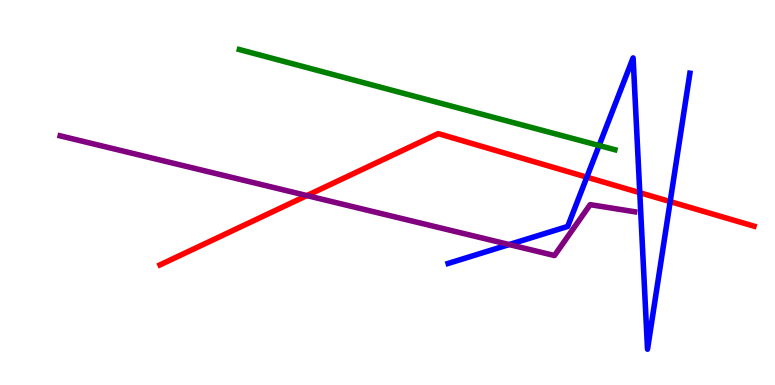[{'lines': ['blue', 'red'], 'intersections': [{'x': 7.57, 'y': 5.4}, {'x': 8.26, 'y': 5.0}, {'x': 8.65, 'y': 4.76}]}, {'lines': ['green', 'red'], 'intersections': []}, {'lines': ['purple', 'red'], 'intersections': [{'x': 3.96, 'y': 4.92}]}, {'lines': ['blue', 'green'], 'intersections': [{'x': 7.73, 'y': 6.22}]}, {'lines': ['blue', 'purple'], 'intersections': [{'x': 6.57, 'y': 3.65}]}, {'lines': ['green', 'purple'], 'intersections': []}]